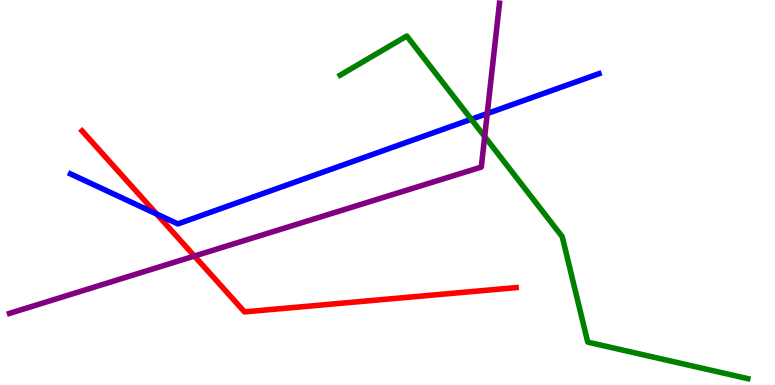[{'lines': ['blue', 'red'], 'intersections': [{'x': 2.02, 'y': 4.44}]}, {'lines': ['green', 'red'], 'intersections': []}, {'lines': ['purple', 'red'], 'intersections': [{'x': 2.51, 'y': 3.35}]}, {'lines': ['blue', 'green'], 'intersections': [{'x': 6.08, 'y': 6.9}]}, {'lines': ['blue', 'purple'], 'intersections': [{'x': 6.29, 'y': 7.05}]}, {'lines': ['green', 'purple'], 'intersections': [{'x': 6.25, 'y': 6.45}]}]